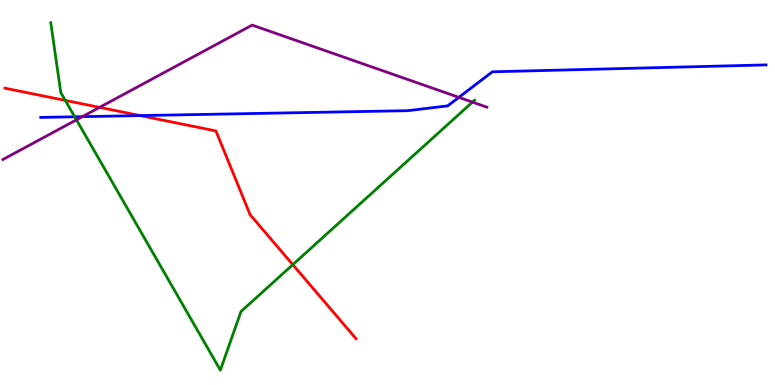[{'lines': ['blue', 'red'], 'intersections': [{'x': 1.81, 'y': 7.0}]}, {'lines': ['green', 'red'], 'intersections': [{'x': 0.843, 'y': 7.39}, {'x': 3.78, 'y': 3.13}]}, {'lines': ['purple', 'red'], 'intersections': [{'x': 1.28, 'y': 7.21}]}, {'lines': ['blue', 'green'], 'intersections': [{'x': 0.964, 'y': 6.97}]}, {'lines': ['blue', 'purple'], 'intersections': [{'x': 1.06, 'y': 6.97}, {'x': 5.92, 'y': 7.47}]}, {'lines': ['green', 'purple'], 'intersections': [{'x': 0.987, 'y': 6.89}, {'x': 6.1, 'y': 7.35}]}]